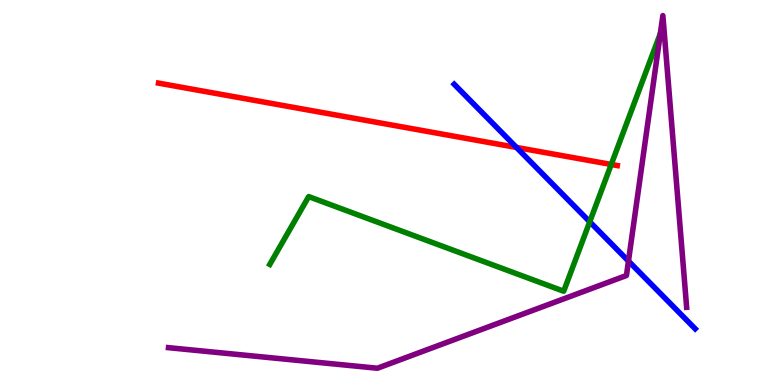[{'lines': ['blue', 'red'], 'intersections': [{'x': 6.66, 'y': 6.17}]}, {'lines': ['green', 'red'], 'intersections': [{'x': 7.89, 'y': 5.73}]}, {'lines': ['purple', 'red'], 'intersections': []}, {'lines': ['blue', 'green'], 'intersections': [{'x': 7.61, 'y': 4.24}]}, {'lines': ['blue', 'purple'], 'intersections': [{'x': 8.11, 'y': 3.22}]}, {'lines': ['green', 'purple'], 'intersections': [{'x': 8.52, 'y': 9.13}]}]